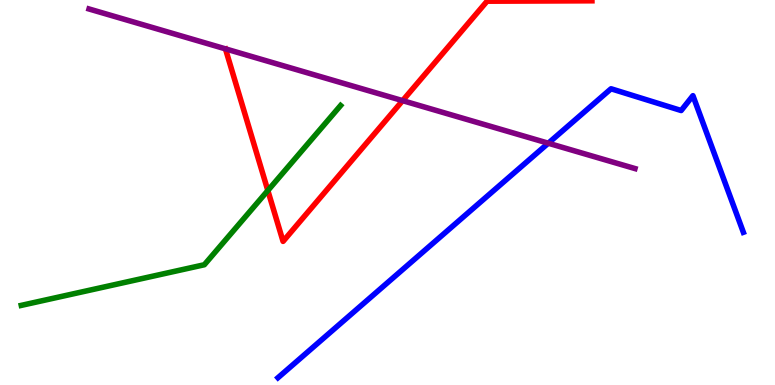[{'lines': ['blue', 'red'], 'intersections': []}, {'lines': ['green', 'red'], 'intersections': [{'x': 3.46, 'y': 5.05}]}, {'lines': ['purple', 'red'], 'intersections': [{'x': 5.19, 'y': 7.39}]}, {'lines': ['blue', 'green'], 'intersections': []}, {'lines': ['blue', 'purple'], 'intersections': [{'x': 7.07, 'y': 6.28}]}, {'lines': ['green', 'purple'], 'intersections': []}]